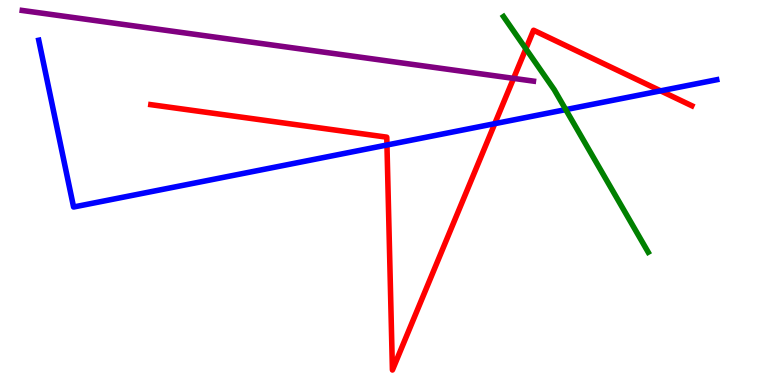[{'lines': ['blue', 'red'], 'intersections': [{'x': 4.99, 'y': 6.23}, {'x': 6.38, 'y': 6.79}, {'x': 8.52, 'y': 7.64}]}, {'lines': ['green', 'red'], 'intersections': [{'x': 6.79, 'y': 8.73}]}, {'lines': ['purple', 'red'], 'intersections': [{'x': 6.63, 'y': 7.96}]}, {'lines': ['blue', 'green'], 'intersections': [{'x': 7.3, 'y': 7.15}]}, {'lines': ['blue', 'purple'], 'intersections': []}, {'lines': ['green', 'purple'], 'intersections': []}]